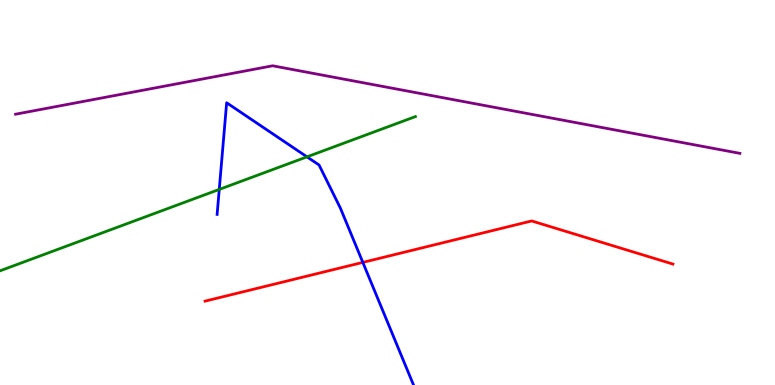[{'lines': ['blue', 'red'], 'intersections': [{'x': 4.68, 'y': 3.18}]}, {'lines': ['green', 'red'], 'intersections': []}, {'lines': ['purple', 'red'], 'intersections': []}, {'lines': ['blue', 'green'], 'intersections': [{'x': 2.83, 'y': 5.08}, {'x': 3.96, 'y': 5.93}]}, {'lines': ['blue', 'purple'], 'intersections': []}, {'lines': ['green', 'purple'], 'intersections': []}]